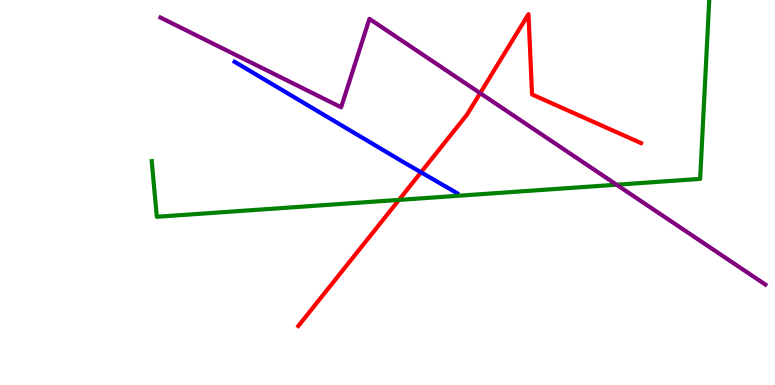[{'lines': ['blue', 'red'], 'intersections': [{'x': 5.43, 'y': 5.53}]}, {'lines': ['green', 'red'], 'intersections': [{'x': 5.15, 'y': 4.81}]}, {'lines': ['purple', 'red'], 'intersections': [{'x': 6.2, 'y': 7.58}]}, {'lines': ['blue', 'green'], 'intersections': []}, {'lines': ['blue', 'purple'], 'intersections': []}, {'lines': ['green', 'purple'], 'intersections': [{'x': 7.96, 'y': 5.2}]}]